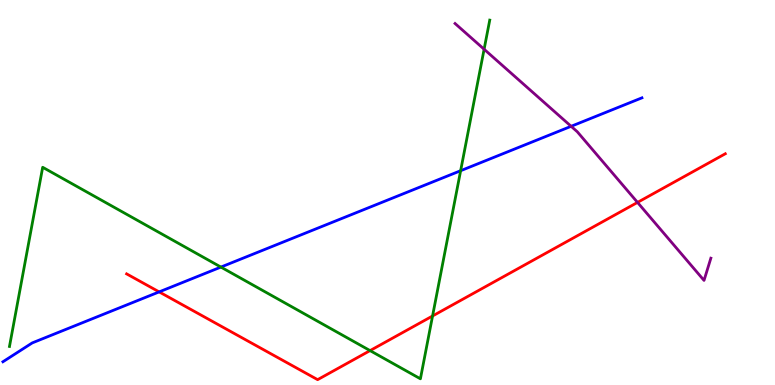[{'lines': ['blue', 'red'], 'intersections': [{'x': 2.05, 'y': 2.42}]}, {'lines': ['green', 'red'], 'intersections': [{'x': 4.78, 'y': 0.893}, {'x': 5.58, 'y': 1.79}]}, {'lines': ['purple', 'red'], 'intersections': [{'x': 8.23, 'y': 4.74}]}, {'lines': ['blue', 'green'], 'intersections': [{'x': 2.85, 'y': 3.06}, {'x': 5.94, 'y': 5.57}]}, {'lines': ['blue', 'purple'], 'intersections': [{'x': 7.37, 'y': 6.72}]}, {'lines': ['green', 'purple'], 'intersections': [{'x': 6.25, 'y': 8.72}]}]